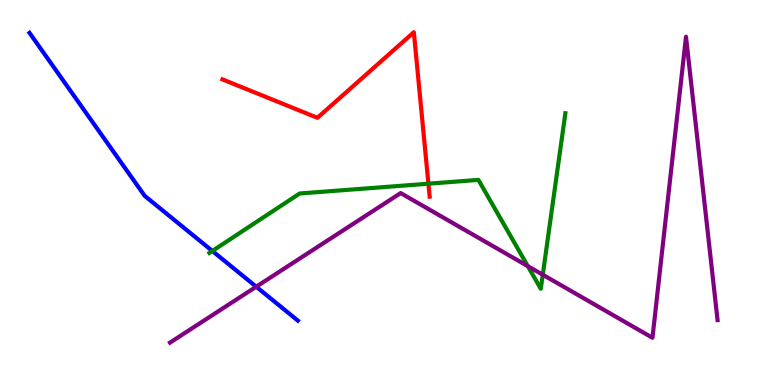[{'lines': ['blue', 'red'], 'intersections': []}, {'lines': ['green', 'red'], 'intersections': [{'x': 5.53, 'y': 5.23}]}, {'lines': ['purple', 'red'], 'intersections': []}, {'lines': ['blue', 'green'], 'intersections': [{'x': 2.74, 'y': 3.48}]}, {'lines': ['blue', 'purple'], 'intersections': [{'x': 3.31, 'y': 2.55}]}, {'lines': ['green', 'purple'], 'intersections': [{'x': 6.81, 'y': 3.09}, {'x': 7.0, 'y': 2.86}]}]